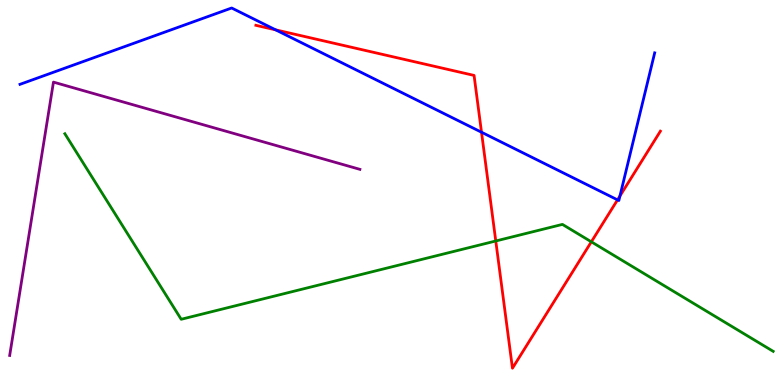[{'lines': ['blue', 'red'], 'intersections': [{'x': 3.56, 'y': 9.22}, {'x': 6.21, 'y': 6.57}, {'x': 7.97, 'y': 4.81}, {'x': 8.0, 'y': 4.91}]}, {'lines': ['green', 'red'], 'intersections': [{'x': 6.4, 'y': 3.74}, {'x': 7.63, 'y': 3.72}]}, {'lines': ['purple', 'red'], 'intersections': []}, {'lines': ['blue', 'green'], 'intersections': []}, {'lines': ['blue', 'purple'], 'intersections': []}, {'lines': ['green', 'purple'], 'intersections': []}]